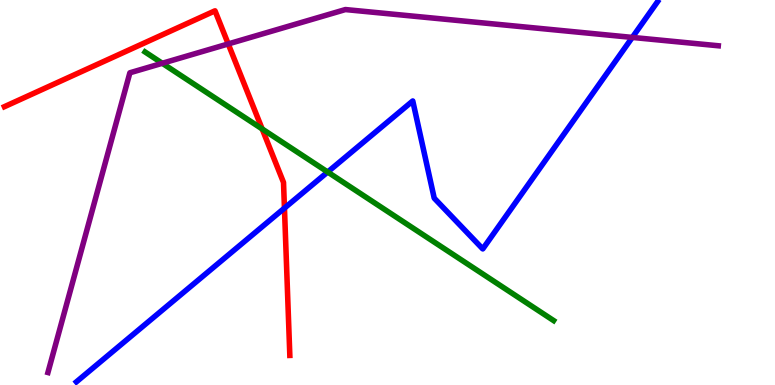[{'lines': ['blue', 'red'], 'intersections': [{'x': 3.67, 'y': 4.59}]}, {'lines': ['green', 'red'], 'intersections': [{'x': 3.38, 'y': 6.65}]}, {'lines': ['purple', 'red'], 'intersections': [{'x': 2.94, 'y': 8.86}]}, {'lines': ['blue', 'green'], 'intersections': [{'x': 4.23, 'y': 5.53}]}, {'lines': ['blue', 'purple'], 'intersections': [{'x': 8.16, 'y': 9.03}]}, {'lines': ['green', 'purple'], 'intersections': [{'x': 2.09, 'y': 8.36}]}]